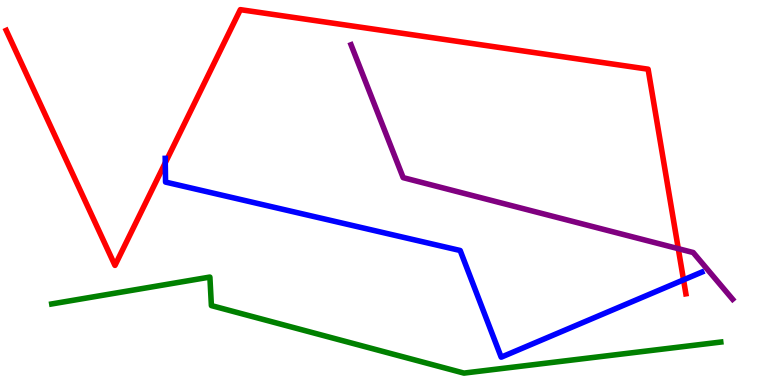[{'lines': ['blue', 'red'], 'intersections': [{'x': 2.13, 'y': 5.77}, {'x': 8.82, 'y': 2.73}]}, {'lines': ['green', 'red'], 'intersections': []}, {'lines': ['purple', 'red'], 'intersections': [{'x': 8.75, 'y': 3.54}]}, {'lines': ['blue', 'green'], 'intersections': []}, {'lines': ['blue', 'purple'], 'intersections': []}, {'lines': ['green', 'purple'], 'intersections': []}]